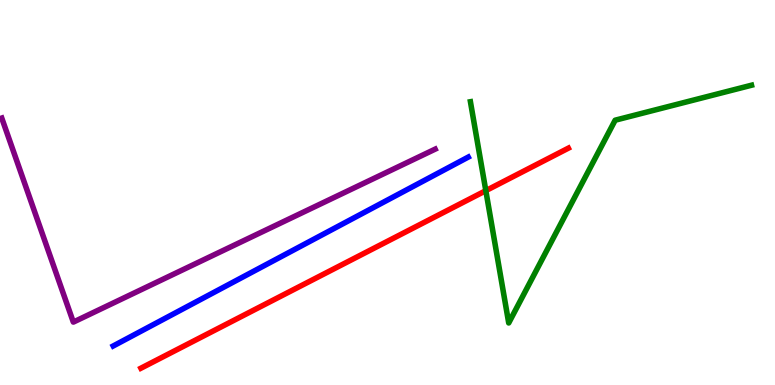[{'lines': ['blue', 'red'], 'intersections': []}, {'lines': ['green', 'red'], 'intersections': [{'x': 6.27, 'y': 5.05}]}, {'lines': ['purple', 'red'], 'intersections': []}, {'lines': ['blue', 'green'], 'intersections': []}, {'lines': ['blue', 'purple'], 'intersections': []}, {'lines': ['green', 'purple'], 'intersections': []}]